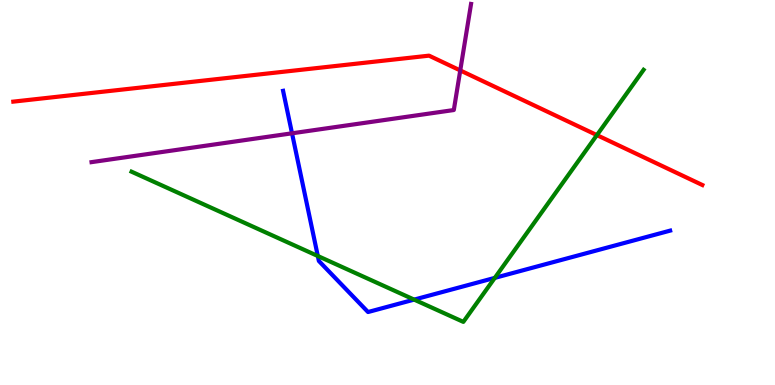[{'lines': ['blue', 'red'], 'intersections': []}, {'lines': ['green', 'red'], 'intersections': [{'x': 7.7, 'y': 6.49}]}, {'lines': ['purple', 'red'], 'intersections': [{'x': 5.94, 'y': 8.17}]}, {'lines': ['blue', 'green'], 'intersections': [{'x': 4.1, 'y': 3.35}, {'x': 5.34, 'y': 2.22}, {'x': 6.38, 'y': 2.78}]}, {'lines': ['blue', 'purple'], 'intersections': [{'x': 3.77, 'y': 6.54}]}, {'lines': ['green', 'purple'], 'intersections': []}]